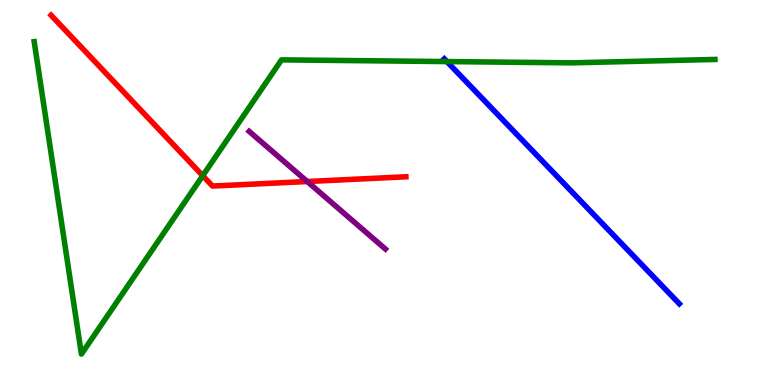[{'lines': ['blue', 'red'], 'intersections': []}, {'lines': ['green', 'red'], 'intersections': [{'x': 2.62, 'y': 5.44}]}, {'lines': ['purple', 'red'], 'intersections': [{'x': 3.96, 'y': 5.29}]}, {'lines': ['blue', 'green'], 'intersections': [{'x': 5.77, 'y': 8.4}]}, {'lines': ['blue', 'purple'], 'intersections': []}, {'lines': ['green', 'purple'], 'intersections': []}]